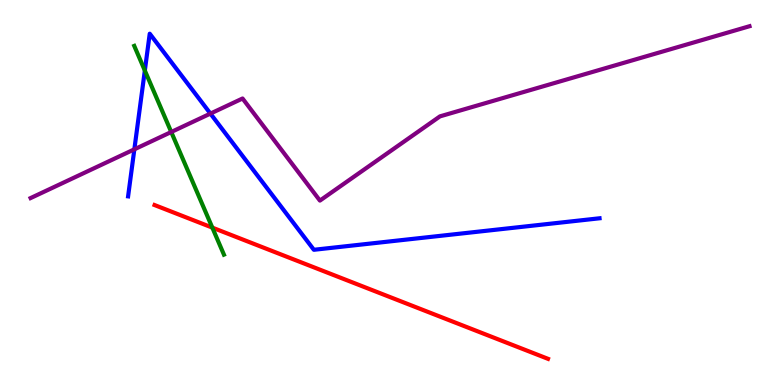[{'lines': ['blue', 'red'], 'intersections': []}, {'lines': ['green', 'red'], 'intersections': [{'x': 2.74, 'y': 4.09}]}, {'lines': ['purple', 'red'], 'intersections': []}, {'lines': ['blue', 'green'], 'intersections': [{'x': 1.87, 'y': 8.17}]}, {'lines': ['blue', 'purple'], 'intersections': [{'x': 1.73, 'y': 6.12}, {'x': 2.72, 'y': 7.05}]}, {'lines': ['green', 'purple'], 'intersections': [{'x': 2.21, 'y': 6.57}]}]